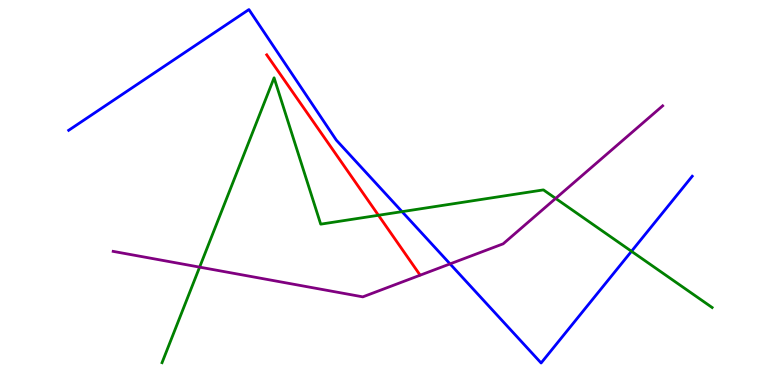[{'lines': ['blue', 'red'], 'intersections': []}, {'lines': ['green', 'red'], 'intersections': [{'x': 4.88, 'y': 4.41}]}, {'lines': ['purple', 'red'], 'intersections': []}, {'lines': ['blue', 'green'], 'intersections': [{'x': 5.19, 'y': 4.5}, {'x': 8.15, 'y': 3.47}]}, {'lines': ['blue', 'purple'], 'intersections': [{'x': 5.81, 'y': 3.15}]}, {'lines': ['green', 'purple'], 'intersections': [{'x': 2.58, 'y': 3.06}, {'x': 7.17, 'y': 4.85}]}]